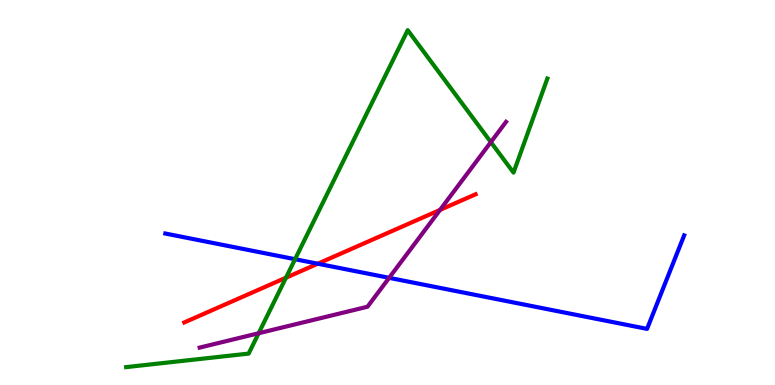[{'lines': ['blue', 'red'], 'intersections': [{'x': 4.1, 'y': 3.15}]}, {'lines': ['green', 'red'], 'intersections': [{'x': 3.69, 'y': 2.79}]}, {'lines': ['purple', 'red'], 'intersections': [{'x': 5.68, 'y': 4.55}]}, {'lines': ['blue', 'green'], 'intersections': [{'x': 3.81, 'y': 3.27}]}, {'lines': ['blue', 'purple'], 'intersections': [{'x': 5.02, 'y': 2.78}]}, {'lines': ['green', 'purple'], 'intersections': [{'x': 3.34, 'y': 1.34}, {'x': 6.33, 'y': 6.31}]}]